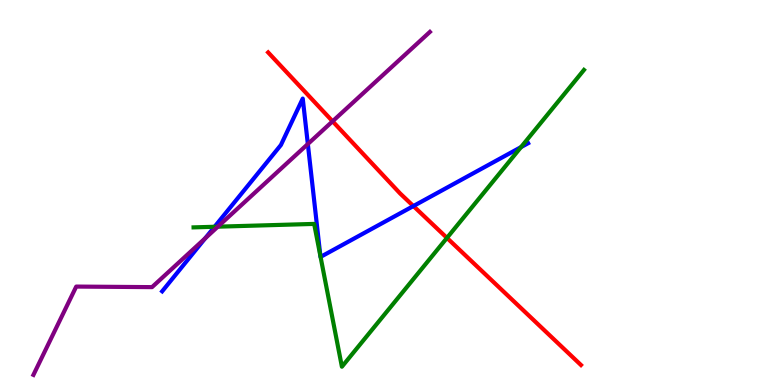[{'lines': ['blue', 'red'], 'intersections': [{'x': 5.33, 'y': 4.65}]}, {'lines': ['green', 'red'], 'intersections': [{'x': 5.77, 'y': 3.82}]}, {'lines': ['purple', 'red'], 'intersections': [{'x': 4.29, 'y': 6.85}]}, {'lines': ['blue', 'green'], 'intersections': [{'x': 2.77, 'y': 4.11}, {'x': 4.13, 'y': 3.35}, {'x': 4.14, 'y': 3.33}, {'x': 6.72, 'y': 6.18}]}, {'lines': ['blue', 'purple'], 'intersections': [{'x': 2.65, 'y': 3.81}, {'x': 3.97, 'y': 6.26}]}, {'lines': ['green', 'purple'], 'intersections': [{'x': 2.81, 'y': 4.11}]}]